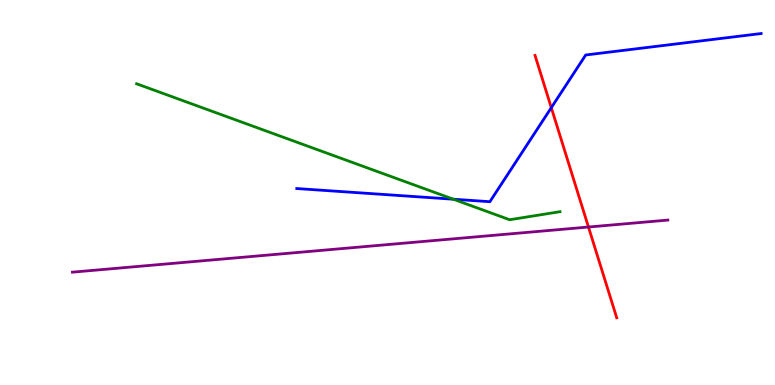[{'lines': ['blue', 'red'], 'intersections': [{'x': 7.11, 'y': 7.2}]}, {'lines': ['green', 'red'], 'intersections': []}, {'lines': ['purple', 'red'], 'intersections': [{'x': 7.59, 'y': 4.1}]}, {'lines': ['blue', 'green'], 'intersections': [{'x': 5.85, 'y': 4.83}]}, {'lines': ['blue', 'purple'], 'intersections': []}, {'lines': ['green', 'purple'], 'intersections': []}]